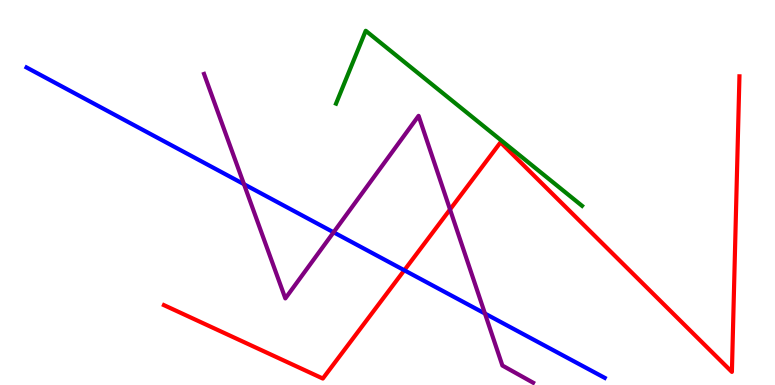[{'lines': ['blue', 'red'], 'intersections': [{'x': 5.22, 'y': 2.98}]}, {'lines': ['green', 'red'], 'intersections': []}, {'lines': ['purple', 'red'], 'intersections': [{'x': 5.81, 'y': 4.56}]}, {'lines': ['blue', 'green'], 'intersections': []}, {'lines': ['blue', 'purple'], 'intersections': [{'x': 3.15, 'y': 5.22}, {'x': 4.3, 'y': 3.97}, {'x': 6.26, 'y': 1.86}]}, {'lines': ['green', 'purple'], 'intersections': []}]